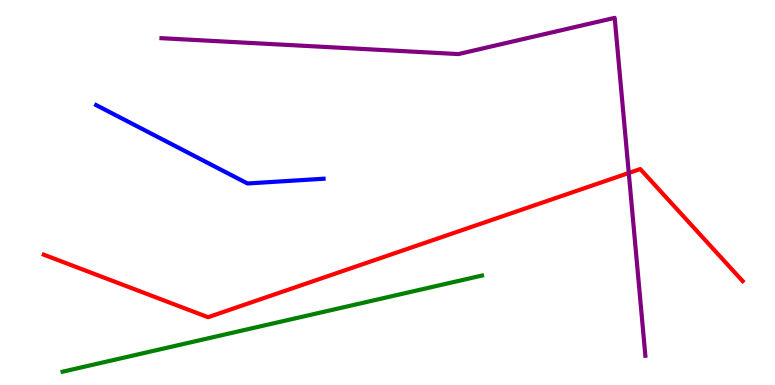[{'lines': ['blue', 'red'], 'intersections': []}, {'lines': ['green', 'red'], 'intersections': []}, {'lines': ['purple', 'red'], 'intersections': [{'x': 8.11, 'y': 5.51}]}, {'lines': ['blue', 'green'], 'intersections': []}, {'lines': ['blue', 'purple'], 'intersections': []}, {'lines': ['green', 'purple'], 'intersections': []}]